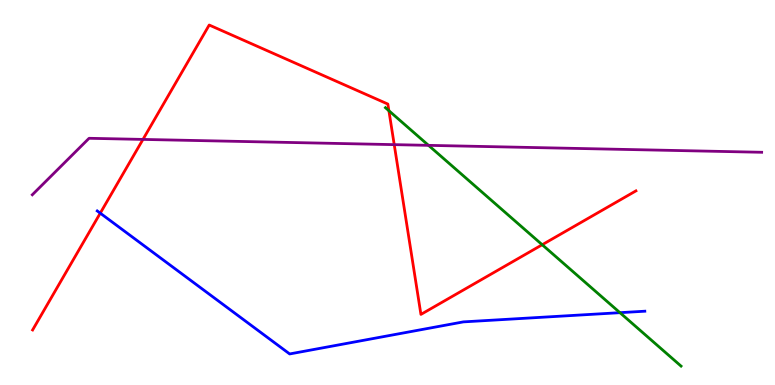[{'lines': ['blue', 'red'], 'intersections': [{'x': 1.29, 'y': 4.46}]}, {'lines': ['green', 'red'], 'intersections': [{'x': 5.02, 'y': 7.12}, {'x': 7.0, 'y': 3.64}]}, {'lines': ['purple', 'red'], 'intersections': [{'x': 1.84, 'y': 6.38}, {'x': 5.09, 'y': 6.24}]}, {'lines': ['blue', 'green'], 'intersections': [{'x': 8.0, 'y': 1.88}]}, {'lines': ['blue', 'purple'], 'intersections': []}, {'lines': ['green', 'purple'], 'intersections': [{'x': 5.53, 'y': 6.22}]}]